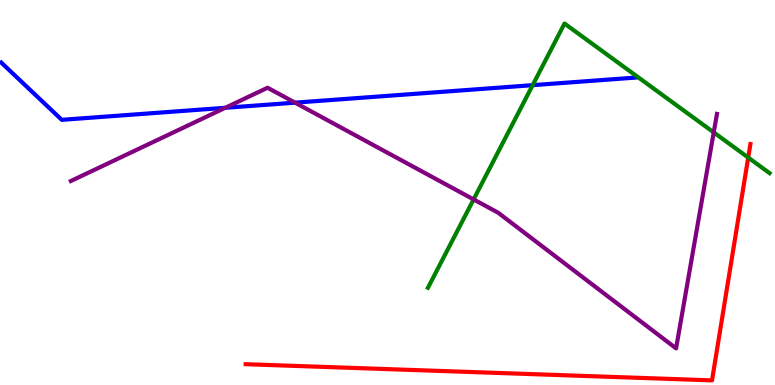[{'lines': ['blue', 'red'], 'intersections': []}, {'lines': ['green', 'red'], 'intersections': [{'x': 9.65, 'y': 5.91}]}, {'lines': ['purple', 'red'], 'intersections': []}, {'lines': ['blue', 'green'], 'intersections': [{'x': 6.87, 'y': 7.79}]}, {'lines': ['blue', 'purple'], 'intersections': [{'x': 2.91, 'y': 7.2}, {'x': 3.81, 'y': 7.33}]}, {'lines': ['green', 'purple'], 'intersections': [{'x': 6.11, 'y': 4.82}, {'x': 9.21, 'y': 6.56}]}]